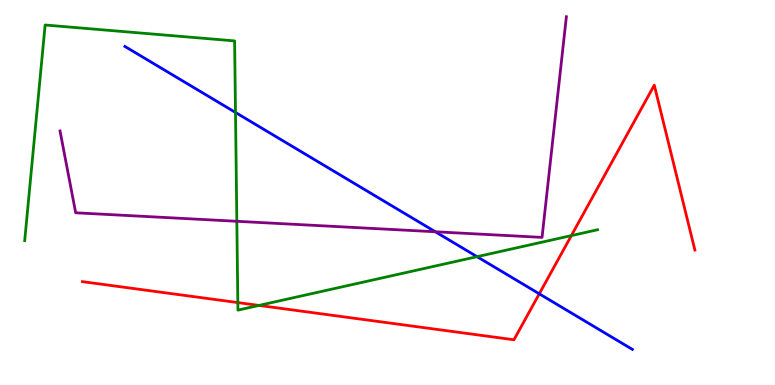[{'lines': ['blue', 'red'], 'intersections': [{'x': 6.96, 'y': 2.37}]}, {'lines': ['green', 'red'], 'intersections': [{'x': 3.07, 'y': 2.14}, {'x': 3.34, 'y': 2.07}, {'x': 7.37, 'y': 3.88}]}, {'lines': ['purple', 'red'], 'intersections': []}, {'lines': ['blue', 'green'], 'intersections': [{'x': 3.04, 'y': 7.08}, {'x': 6.16, 'y': 3.33}]}, {'lines': ['blue', 'purple'], 'intersections': [{'x': 5.62, 'y': 3.98}]}, {'lines': ['green', 'purple'], 'intersections': [{'x': 3.06, 'y': 4.25}]}]